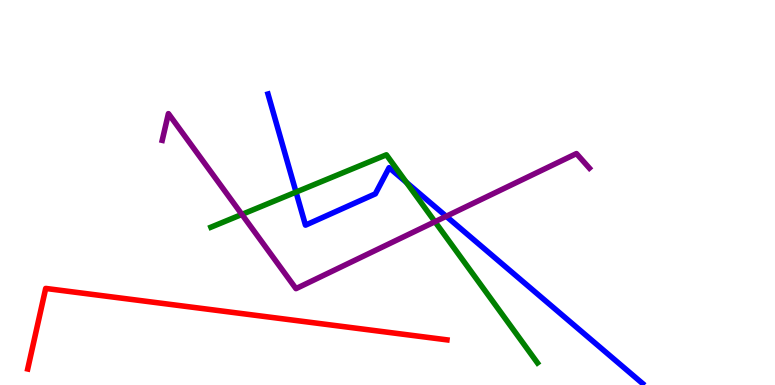[{'lines': ['blue', 'red'], 'intersections': []}, {'lines': ['green', 'red'], 'intersections': []}, {'lines': ['purple', 'red'], 'intersections': []}, {'lines': ['blue', 'green'], 'intersections': [{'x': 3.82, 'y': 5.01}, {'x': 5.24, 'y': 5.26}]}, {'lines': ['blue', 'purple'], 'intersections': [{'x': 5.76, 'y': 4.38}]}, {'lines': ['green', 'purple'], 'intersections': [{'x': 3.12, 'y': 4.43}, {'x': 5.61, 'y': 4.24}]}]